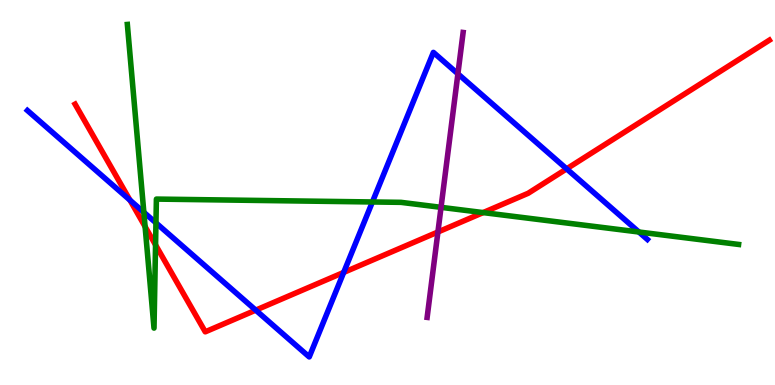[{'lines': ['blue', 'red'], 'intersections': [{'x': 1.68, 'y': 4.8}, {'x': 3.3, 'y': 1.94}, {'x': 4.43, 'y': 2.92}, {'x': 7.31, 'y': 5.61}]}, {'lines': ['green', 'red'], 'intersections': [{'x': 1.87, 'y': 4.11}, {'x': 2.01, 'y': 3.64}, {'x': 6.23, 'y': 4.48}]}, {'lines': ['purple', 'red'], 'intersections': [{'x': 5.65, 'y': 3.97}]}, {'lines': ['blue', 'green'], 'intersections': [{'x': 1.86, 'y': 4.49}, {'x': 2.01, 'y': 4.21}, {'x': 4.81, 'y': 4.75}, {'x': 8.24, 'y': 3.97}]}, {'lines': ['blue', 'purple'], 'intersections': [{'x': 5.91, 'y': 8.08}]}, {'lines': ['green', 'purple'], 'intersections': [{'x': 5.69, 'y': 4.61}]}]